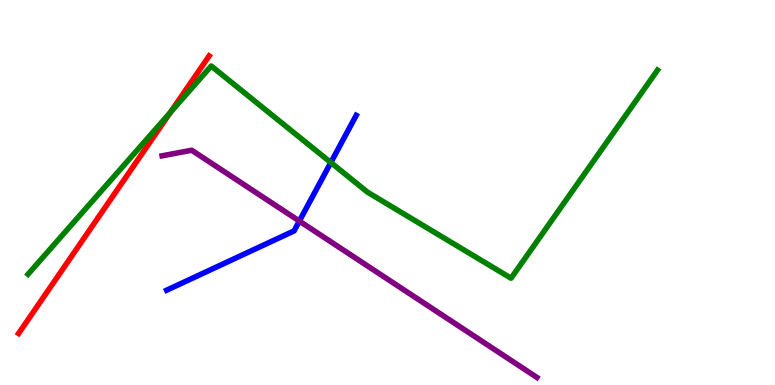[{'lines': ['blue', 'red'], 'intersections': []}, {'lines': ['green', 'red'], 'intersections': [{'x': 2.2, 'y': 7.08}]}, {'lines': ['purple', 'red'], 'intersections': []}, {'lines': ['blue', 'green'], 'intersections': [{'x': 4.27, 'y': 5.78}]}, {'lines': ['blue', 'purple'], 'intersections': [{'x': 3.86, 'y': 4.26}]}, {'lines': ['green', 'purple'], 'intersections': []}]